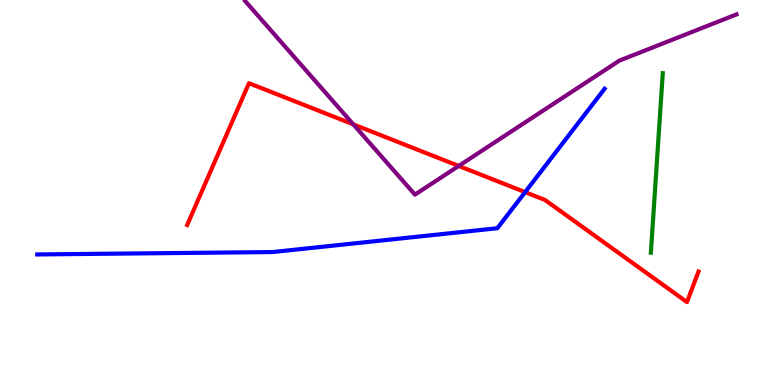[{'lines': ['blue', 'red'], 'intersections': [{'x': 6.78, 'y': 5.01}]}, {'lines': ['green', 'red'], 'intersections': []}, {'lines': ['purple', 'red'], 'intersections': [{'x': 4.56, 'y': 6.77}, {'x': 5.92, 'y': 5.69}]}, {'lines': ['blue', 'green'], 'intersections': []}, {'lines': ['blue', 'purple'], 'intersections': []}, {'lines': ['green', 'purple'], 'intersections': []}]